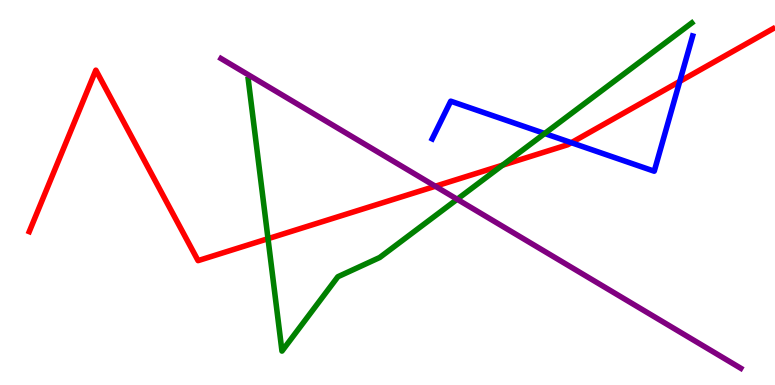[{'lines': ['blue', 'red'], 'intersections': [{'x': 7.37, 'y': 6.29}, {'x': 8.77, 'y': 7.89}]}, {'lines': ['green', 'red'], 'intersections': [{'x': 3.46, 'y': 3.8}, {'x': 6.48, 'y': 5.71}]}, {'lines': ['purple', 'red'], 'intersections': [{'x': 5.62, 'y': 5.16}]}, {'lines': ['blue', 'green'], 'intersections': [{'x': 7.03, 'y': 6.53}]}, {'lines': ['blue', 'purple'], 'intersections': []}, {'lines': ['green', 'purple'], 'intersections': [{'x': 5.9, 'y': 4.82}]}]